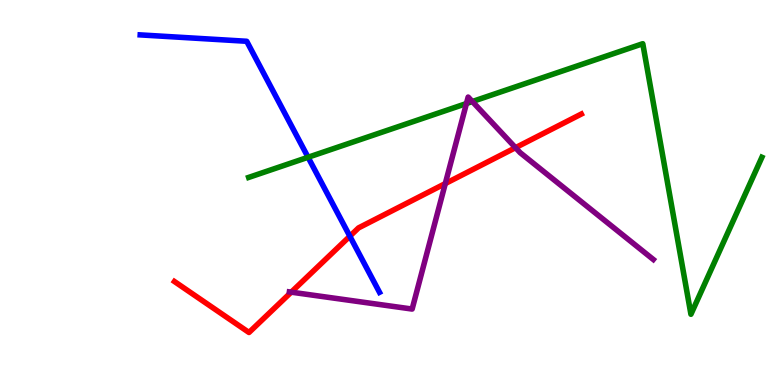[{'lines': ['blue', 'red'], 'intersections': [{'x': 4.51, 'y': 3.86}]}, {'lines': ['green', 'red'], 'intersections': []}, {'lines': ['purple', 'red'], 'intersections': [{'x': 3.76, 'y': 2.41}, {'x': 5.75, 'y': 5.23}, {'x': 6.65, 'y': 6.16}]}, {'lines': ['blue', 'green'], 'intersections': [{'x': 3.98, 'y': 5.92}]}, {'lines': ['blue', 'purple'], 'intersections': []}, {'lines': ['green', 'purple'], 'intersections': [{'x': 6.02, 'y': 7.31}, {'x': 6.09, 'y': 7.36}]}]